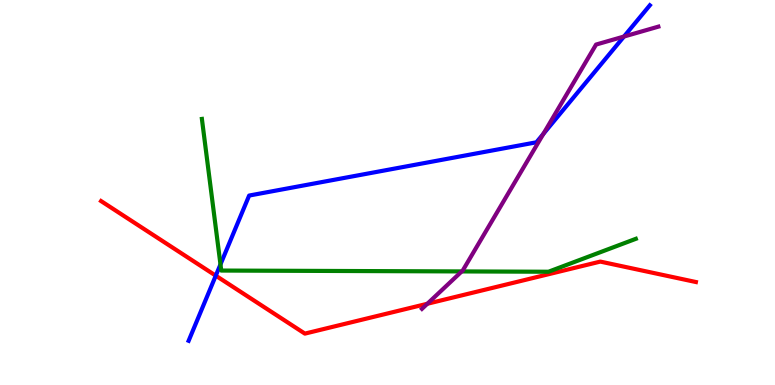[{'lines': ['blue', 'red'], 'intersections': [{'x': 2.78, 'y': 2.84}]}, {'lines': ['green', 'red'], 'intersections': []}, {'lines': ['purple', 'red'], 'intersections': [{'x': 5.51, 'y': 2.11}]}, {'lines': ['blue', 'green'], 'intersections': [{'x': 2.84, 'y': 3.13}]}, {'lines': ['blue', 'purple'], 'intersections': [{'x': 7.01, 'y': 6.52}, {'x': 8.05, 'y': 9.05}]}, {'lines': ['green', 'purple'], 'intersections': [{'x': 5.96, 'y': 2.95}]}]